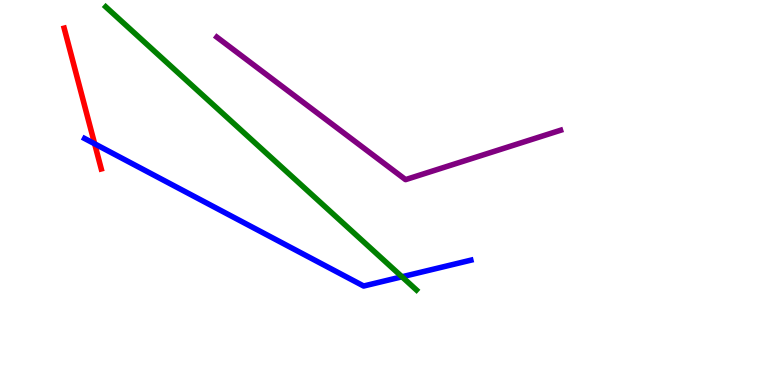[{'lines': ['blue', 'red'], 'intersections': [{'x': 1.22, 'y': 6.26}]}, {'lines': ['green', 'red'], 'intersections': []}, {'lines': ['purple', 'red'], 'intersections': []}, {'lines': ['blue', 'green'], 'intersections': [{'x': 5.19, 'y': 2.81}]}, {'lines': ['blue', 'purple'], 'intersections': []}, {'lines': ['green', 'purple'], 'intersections': []}]